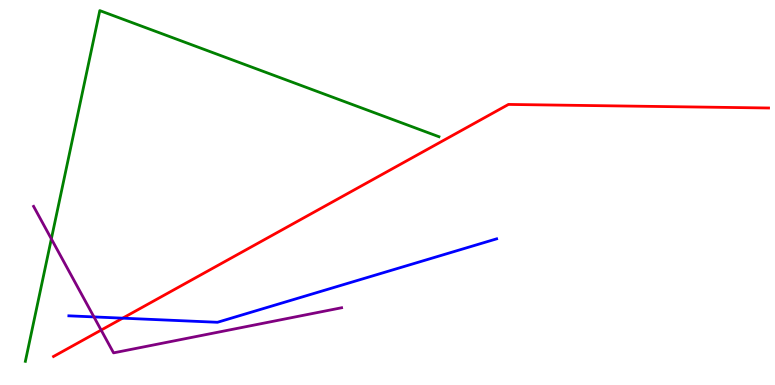[{'lines': ['blue', 'red'], 'intersections': [{'x': 1.58, 'y': 1.74}]}, {'lines': ['green', 'red'], 'intersections': []}, {'lines': ['purple', 'red'], 'intersections': [{'x': 1.3, 'y': 1.43}]}, {'lines': ['blue', 'green'], 'intersections': []}, {'lines': ['blue', 'purple'], 'intersections': [{'x': 1.21, 'y': 1.77}]}, {'lines': ['green', 'purple'], 'intersections': [{'x': 0.663, 'y': 3.8}]}]